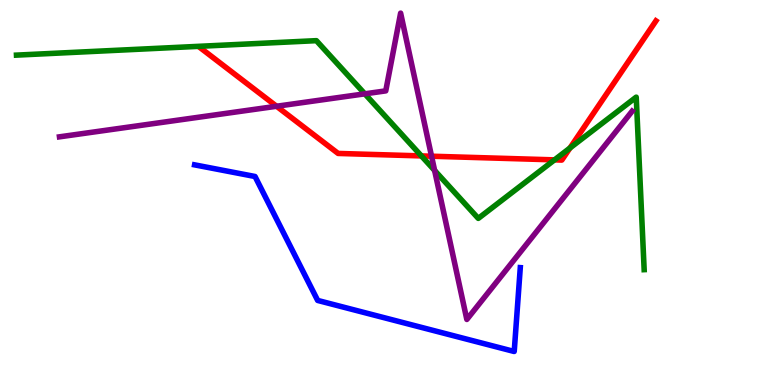[{'lines': ['blue', 'red'], 'intersections': []}, {'lines': ['green', 'red'], 'intersections': [{'x': 5.44, 'y': 5.95}, {'x': 7.16, 'y': 5.85}, {'x': 7.35, 'y': 6.16}]}, {'lines': ['purple', 'red'], 'intersections': [{'x': 3.57, 'y': 7.24}, {'x': 5.57, 'y': 5.94}]}, {'lines': ['blue', 'green'], 'intersections': []}, {'lines': ['blue', 'purple'], 'intersections': []}, {'lines': ['green', 'purple'], 'intersections': [{'x': 4.71, 'y': 7.56}, {'x': 5.61, 'y': 5.57}]}]